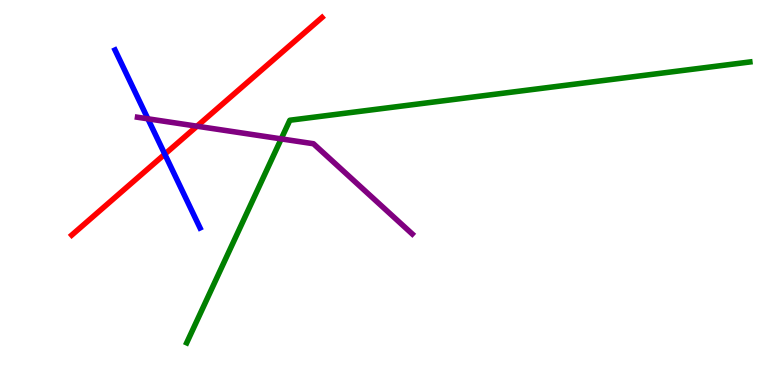[{'lines': ['blue', 'red'], 'intersections': [{'x': 2.13, 'y': 6.0}]}, {'lines': ['green', 'red'], 'intersections': []}, {'lines': ['purple', 'red'], 'intersections': [{'x': 2.54, 'y': 6.72}]}, {'lines': ['blue', 'green'], 'intersections': []}, {'lines': ['blue', 'purple'], 'intersections': [{'x': 1.91, 'y': 6.91}]}, {'lines': ['green', 'purple'], 'intersections': [{'x': 3.63, 'y': 6.39}]}]